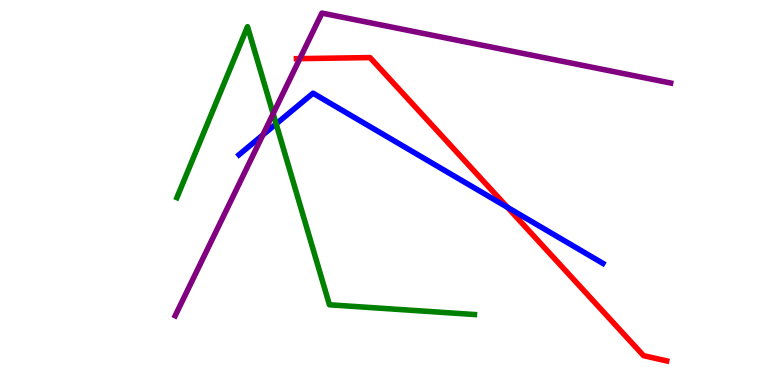[{'lines': ['blue', 'red'], 'intersections': [{'x': 6.55, 'y': 4.61}]}, {'lines': ['green', 'red'], 'intersections': []}, {'lines': ['purple', 'red'], 'intersections': [{'x': 3.87, 'y': 8.48}]}, {'lines': ['blue', 'green'], 'intersections': [{'x': 3.56, 'y': 6.78}]}, {'lines': ['blue', 'purple'], 'intersections': [{'x': 3.39, 'y': 6.5}]}, {'lines': ['green', 'purple'], 'intersections': [{'x': 3.52, 'y': 7.05}]}]